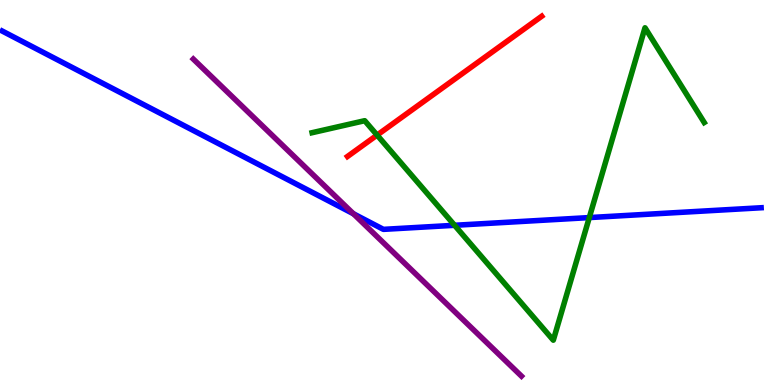[{'lines': ['blue', 'red'], 'intersections': []}, {'lines': ['green', 'red'], 'intersections': [{'x': 4.87, 'y': 6.49}]}, {'lines': ['purple', 'red'], 'intersections': []}, {'lines': ['blue', 'green'], 'intersections': [{'x': 5.87, 'y': 4.15}, {'x': 7.6, 'y': 4.35}]}, {'lines': ['blue', 'purple'], 'intersections': [{'x': 4.56, 'y': 4.45}]}, {'lines': ['green', 'purple'], 'intersections': []}]